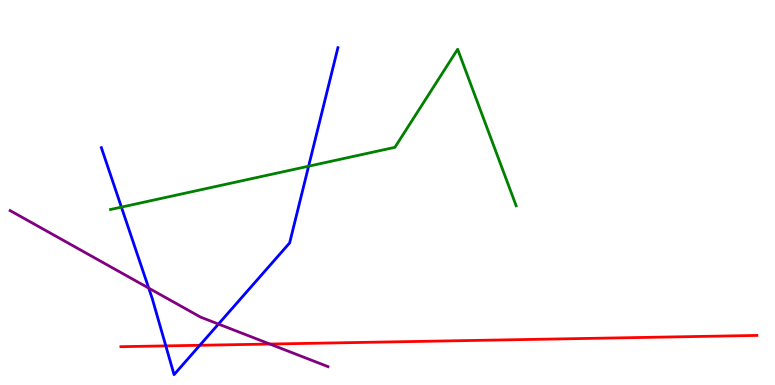[{'lines': ['blue', 'red'], 'intersections': [{'x': 2.14, 'y': 1.02}, {'x': 2.58, 'y': 1.03}]}, {'lines': ['green', 'red'], 'intersections': []}, {'lines': ['purple', 'red'], 'intersections': [{'x': 3.48, 'y': 1.06}]}, {'lines': ['blue', 'green'], 'intersections': [{'x': 1.57, 'y': 4.62}, {'x': 3.98, 'y': 5.68}]}, {'lines': ['blue', 'purple'], 'intersections': [{'x': 1.92, 'y': 2.52}, {'x': 2.82, 'y': 1.58}]}, {'lines': ['green', 'purple'], 'intersections': []}]